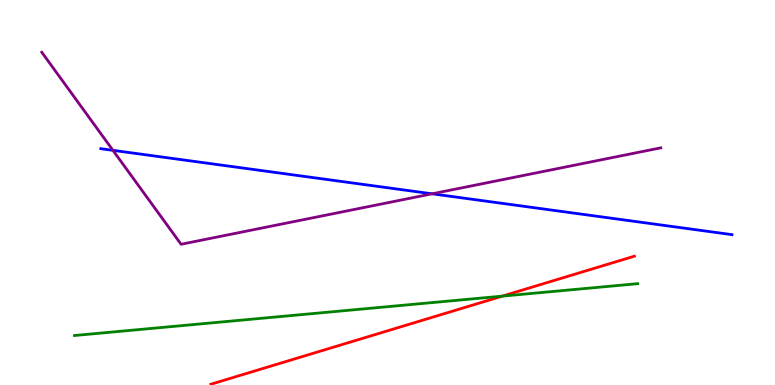[{'lines': ['blue', 'red'], 'intersections': []}, {'lines': ['green', 'red'], 'intersections': [{'x': 6.48, 'y': 2.31}]}, {'lines': ['purple', 'red'], 'intersections': []}, {'lines': ['blue', 'green'], 'intersections': []}, {'lines': ['blue', 'purple'], 'intersections': [{'x': 1.46, 'y': 6.1}, {'x': 5.58, 'y': 4.97}]}, {'lines': ['green', 'purple'], 'intersections': []}]